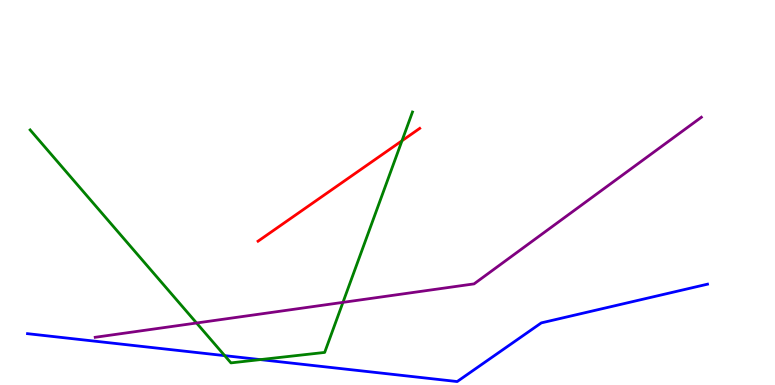[{'lines': ['blue', 'red'], 'intersections': []}, {'lines': ['green', 'red'], 'intersections': [{'x': 5.19, 'y': 6.34}]}, {'lines': ['purple', 'red'], 'intersections': []}, {'lines': ['blue', 'green'], 'intersections': [{'x': 2.9, 'y': 0.763}, {'x': 3.36, 'y': 0.66}]}, {'lines': ['blue', 'purple'], 'intersections': []}, {'lines': ['green', 'purple'], 'intersections': [{'x': 2.54, 'y': 1.61}, {'x': 4.43, 'y': 2.15}]}]